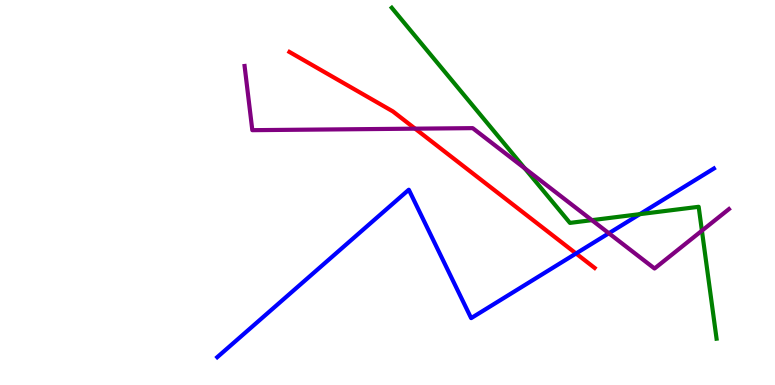[{'lines': ['blue', 'red'], 'intersections': [{'x': 7.43, 'y': 3.42}]}, {'lines': ['green', 'red'], 'intersections': []}, {'lines': ['purple', 'red'], 'intersections': [{'x': 5.36, 'y': 6.66}]}, {'lines': ['blue', 'green'], 'intersections': [{'x': 8.26, 'y': 4.44}]}, {'lines': ['blue', 'purple'], 'intersections': [{'x': 7.86, 'y': 3.94}]}, {'lines': ['green', 'purple'], 'intersections': [{'x': 6.77, 'y': 5.63}, {'x': 7.64, 'y': 4.28}, {'x': 9.06, 'y': 4.01}]}]